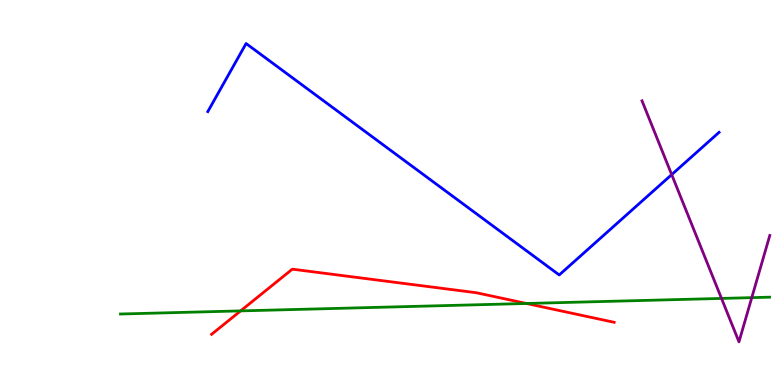[{'lines': ['blue', 'red'], 'intersections': []}, {'lines': ['green', 'red'], 'intersections': [{'x': 3.1, 'y': 1.92}, {'x': 6.79, 'y': 2.12}]}, {'lines': ['purple', 'red'], 'intersections': []}, {'lines': ['blue', 'green'], 'intersections': []}, {'lines': ['blue', 'purple'], 'intersections': [{'x': 8.67, 'y': 5.46}]}, {'lines': ['green', 'purple'], 'intersections': [{'x': 9.31, 'y': 2.25}, {'x': 9.7, 'y': 2.27}]}]